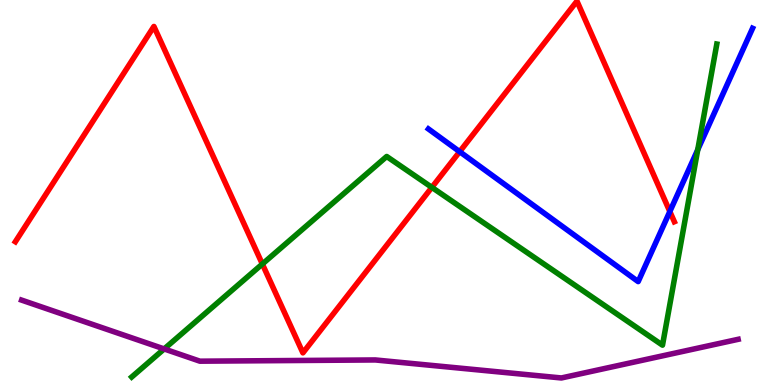[{'lines': ['blue', 'red'], 'intersections': [{'x': 5.93, 'y': 6.06}, {'x': 8.64, 'y': 4.51}]}, {'lines': ['green', 'red'], 'intersections': [{'x': 3.39, 'y': 3.14}, {'x': 5.57, 'y': 5.13}]}, {'lines': ['purple', 'red'], 'intersections': []}, {'lines': ['blue', 'green'], 'intersections': [{'x': 9.0, 'y': 6.11}]}, {'lines': ['blue', 'purple'], 'intersections': []}, {'lines': ['green', 'purple'], 'intersections': [{'x': 2.12, 'y': 0.937}]}]